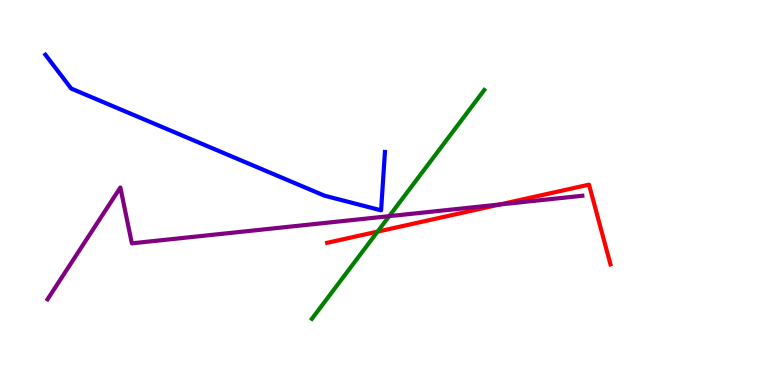[{'lines': ['blue', 'red'], 'intersections': []}, {'lines': ['green', 'red'], 'intersections': [{'x': 4.87, 'y': 3.98}]}, {'lines': ['purple', 'red'], 'intersections': [{'x': 6.45, 'y': 4.69}]}, {'lines': ['blue', 'green'], 'intersections': []}, {'lines': ['blue', 'purple'], 'intersections': []}, {'lines': ['green', 'purple'], 'intersections': [{'x': 5.02, 'y': 4.39}]}]